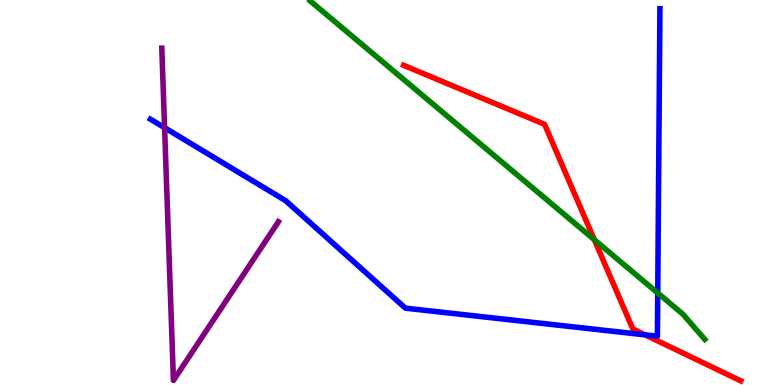[{'lines': ['blue', 'red'], 'intersections': [{'x': 8.32, 'y': 1.3}]}, {'lines': ['green', 'red'], 'intersections': [{'x': 7.67, 'y': 3.77}]}, {'lines': ['purple', 'red'], 'intersections': []}, {'lines': ['blue', 'green'], 'intersections': [{'x': 8.49, 'y': 2.39}]}, {'lines': ['blue', 'purple'], 'intersections': [{'x': 2.12, 'y': 6.68}]}, {'lines': ['green', 'purple'], 'intersections': []}]